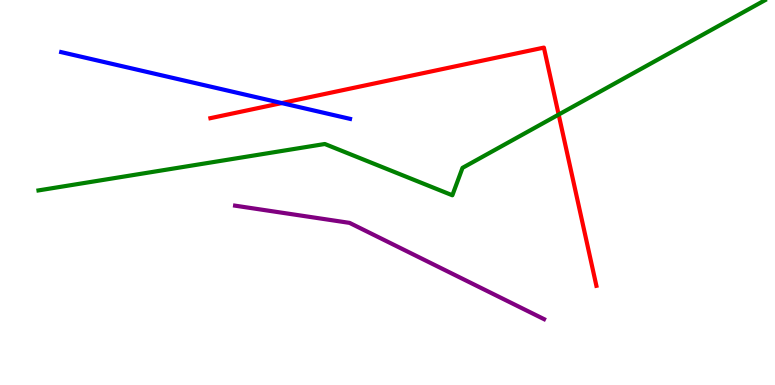[{'lines': ['blue', 'red'], 'intersections': [{'x': 3.64, 'y': 7.32}]}, {'lines': ['green', 'red'], 'intersections': [{'x': 7.21, 'y': 7.02}]}, {'lines': ['purple', 'red'], 'intersections': []}, {'lines': ['blue', 'green'], 'intersections': []}, {'lines': ['blue', 'purple'], 'intersections': []}, {'lines': ['green', 'purple'], 'intersections': []}]